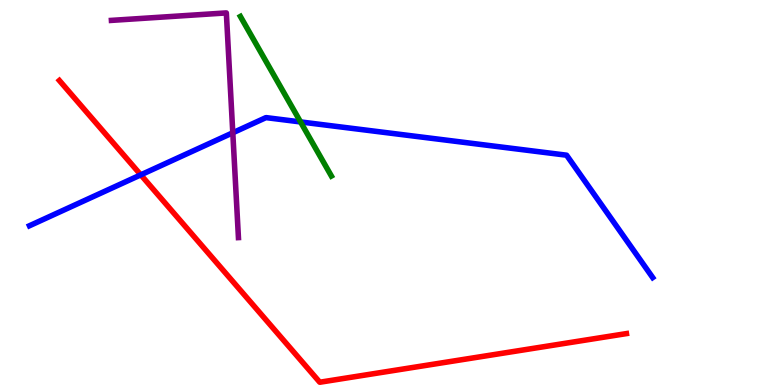[{'lines': ['blue', 'red'], 'intersections': [{'x': 1.82, 'y': 5.46}]}, {'lines': ['green', 'red'], 'intersections': []}, {'lines': ['purple', 'red'], 'intersections': []}, {'lines': ['blue', 'green'], 'intersections': [{'x': 3.88, 'y': 6.83}]}, {'lines': ['blue', 'purple'], 'intersections': [{'x': 3.0, 'y': 6.55}]}, {'lines': ['green', 'purple'], 'intersections': []}]